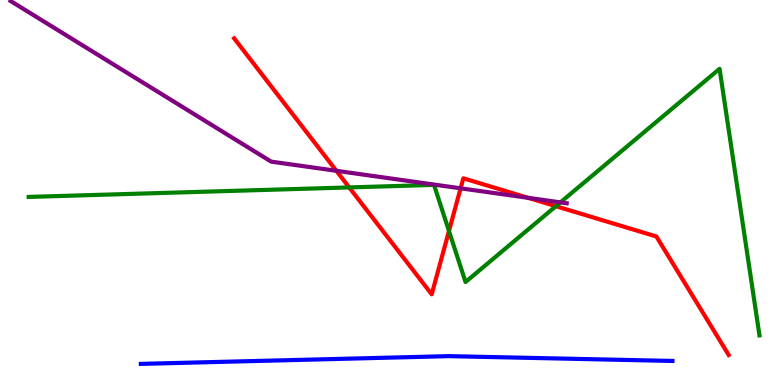[{'lines': ['blue', 'red'], 'intersections': []}, {'lines': ['green', 'red'], 'intersections': [{'x': 4.51, 'y': 5.13}, {'x': 5.79, 'y': 4.0}, {'x': 7.17, 'y': 4.64}]}, {'lines': ['purple', 'red'], 'intersections': [{'x': 4.34, 'y': 5.56}, {'x': 5.94, 'y': 5.11}, {'x': 6.82, 'y': 4.86}]}, {'lines': ['blue', 'green'], 'intersections': []}, {'lines': ['blue', 'purple'], 'intersections': []}, {'lines': ['green', 'purple'], 'intersections': [{'x': 7.23, 'y': 4.74}]}]